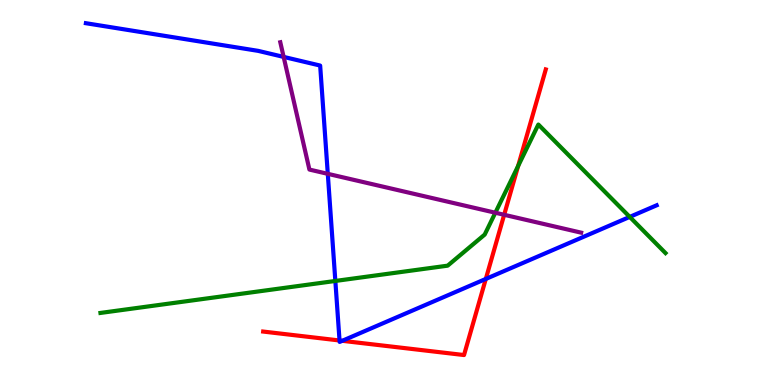[{'lines': ['blue', 'red'], 'intersections': [{'x': 4.38, 'y': 1.16}, {'x': 4.42, 'y': 1.15}, {'x': 6.27, 'y': 2.75}]}, {'lines': ['green', 'red'], 'intersections': [{'x': 6.69, 'y': 5.69}]}, {'lines': ['purple', 'red'], 'intersections': [{'x': 6.51, 'y': 4.42}]}, {'lines': ['blue', 'green'], 'intersections': [{'x': 4.33, 'y': 2.7}, {'x': 8.13, 'y': 4.37}]}, {'lines': ['blue', 'purple'], 'intersections': [{'x': 3.66, 'y': 8.52}, {'x': 4.23, 'y': 5.48}]}, {'lines': ['green', 'purple'], 'intersections': [{'x': 6.39, 'y': 4.47}]}]